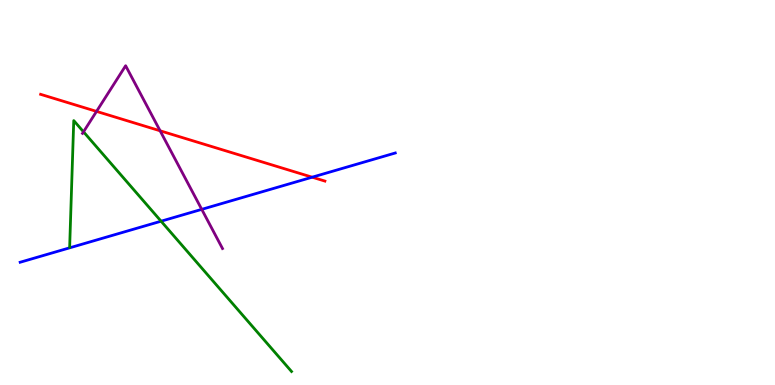[{'lines': ['blue', 'red'], 'intersections': [{'x': 4.03, 'y': 5.4}]}, {'lines': ['green', 'red'], 'intersections': []}, {'lines': ['purple', 'red'], 'intersections': [{'x': 1.25, 'y': 7.11}, {'x': 2.07, 'y': 6.6}]}, {'lines': ['blue', 'green'], 'intersections': [{'x': 2.08, 'y': 4.25}]}, {'lines': ['blue', 'purple'], 'intersections': [{'x': 2.6, 'y': 4.56}]}, {'lines': ['green', 'purple'], 'intersections': [{'x': 1.08, 'y': 6.58}]}]